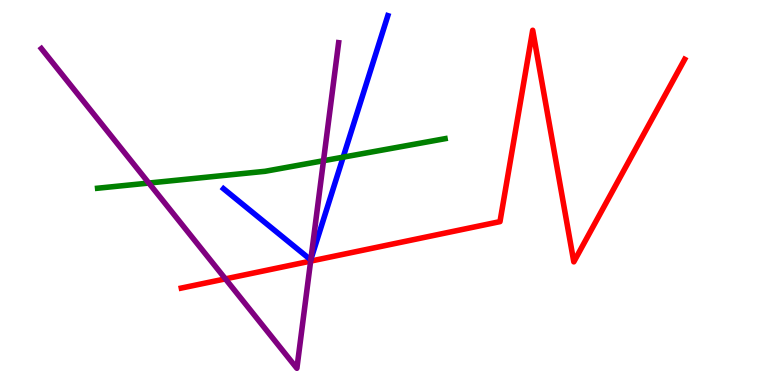[{'lines': ['blue', 'red'], 'intersections': []}, {'lines': ['green', 'red'], 'intersections': []}, {'lines': ['purple', 'red'], 'intersections': [{'x': 2.91, 'y': 2.76}, {'x': 4.01, 'y': 3.22}]}, {'lines': ['blue', 'green'], 'intersections': [{'x': 4.43, 'y': 5.92}]}, {'lines': ['blue', 'purple'], 'intersections': [{'x': 4.01, 'y': 3.26}]}, {'lines': ['green', 'purple'], 'intersections': [{'x': 1.92, 'y': 5.25}, {'x': 4.17, 'y': 5.83}]}]